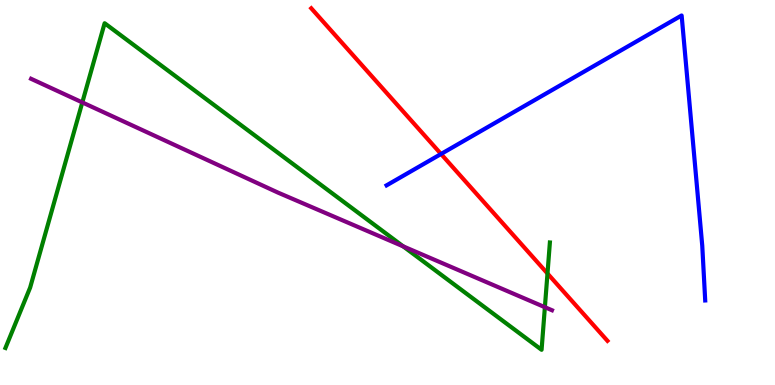[{'lines': ['blue', 'red'], 'intersections': [{'x': 5.69, 'y': 6.0}]}, {'lines': ['green', 'red'], 'intersections': [{'x': 7.06, 'y': 2.9}]}, {'lines': ['purple', 'red'], 'intersections': []}, {'lines': ['blue', 'green'], 'intersections': []}, {'lines': ['blue', 'purple'], 'intersections': []}, {'lines': ['green', 'purple'], 'intersections': [{'x': 1.06, 'y': 7.34}, {'x': 5.2, 'y': 3.6}, {'x': 7.03, 'y': 2.02}]}]